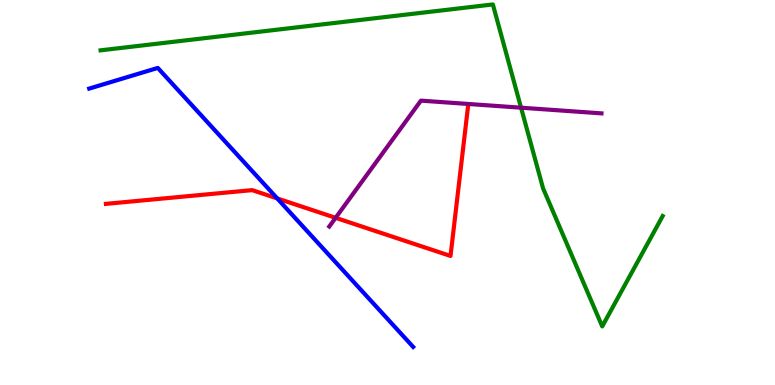[{'lines': ['blue', 'red'], 'intersections': [{'x': 3.58, 'y': 4.85}]}, {'lines': ['green', 'red'], 'intersections': []}, {'lines': ['purple', 'red'], 'intersections': [{'x': 4.33, 'y': 4.34}]}, {'lines': ['blue', 'green'], 'intersections': []}, {'lines': ['blue', 'purple'], 'intersections': []}, {'lines': ['green', 'purple'], 'intersections': [{'x': 6.72, 'y': 7.2}]}]